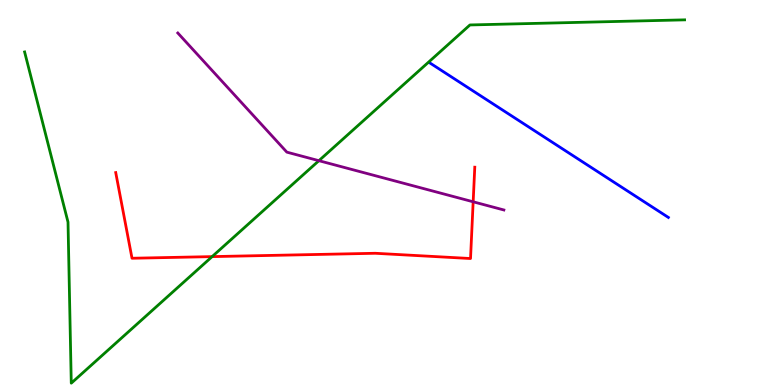[{'lines': ['blue', 'red'], 'intersections': []}, {'lines': ['green', 'red'], 'intersections': [{'x': 2.74, 'y': 3.33}]}, {'lines': ['purple', 'red'], 'intersections': [{'x': 6.11, 'y': 4.76}]}, {'lines': ['blue', 'green'], 'intersections': []}, {'lines': ['blue', 'purple'], 'intersections': []}, {'lines': ['green', 'purple'], 'intersections': [{'x': 4.11, 'y': 5.83}]}]